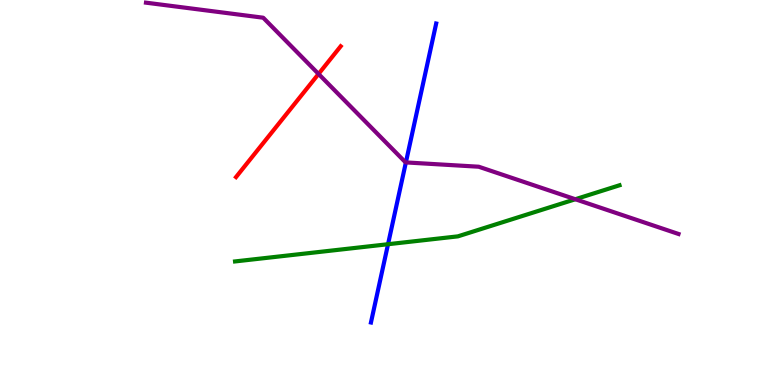[{'lines': ['blue', 'red'], 'intersections': []}, {'lines': ['green', 'red'], 'intersections': []}, {'lines': ['purple', 'red'], 'intersections': [{'x': 4.11, 'y': 8.08}]}, {'lines': ['blue', 'green'], 'intersections': [{'x': 5.01, 'y': 3.66}]}, {'lines': ['blue', 'purple'], 'intersections': [{'x': 5.24, 'y': 5.78}]}, {'lines': ['green', 'purple'], 'intersections': [{'x': 7.42, 'y': 4.82}]}]